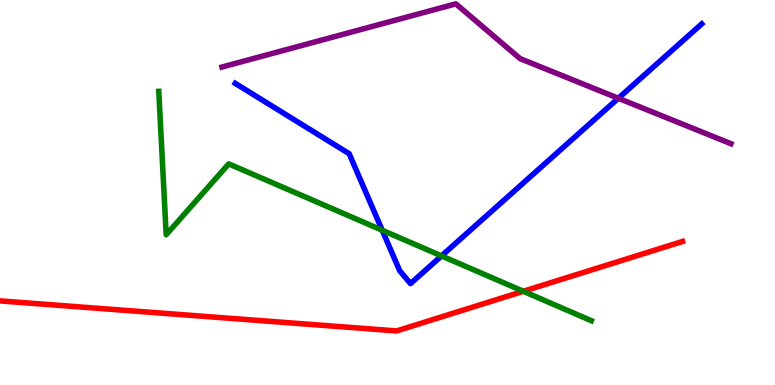[{'lines': ['blue', 'red'], 'intersections': []}, {'lines': ['green', 'red'], 'intersections': [{'x': 6.75, 'y': 2.43}]}, {'lines': ['purple', 'red'], 'intersections': []}, {'lines': ['blue', 'green'], 'intersections': [{'x': 4.93, 'y': 4.02}, {'x': 5.7, 'y': 3.35}]}, {'lines': ['blue', 'purple'], 'intersections': [{'x': 7.98, 'y': 7.45}]}, {'lines': ['green', 'purple'], 'intersections': []}]